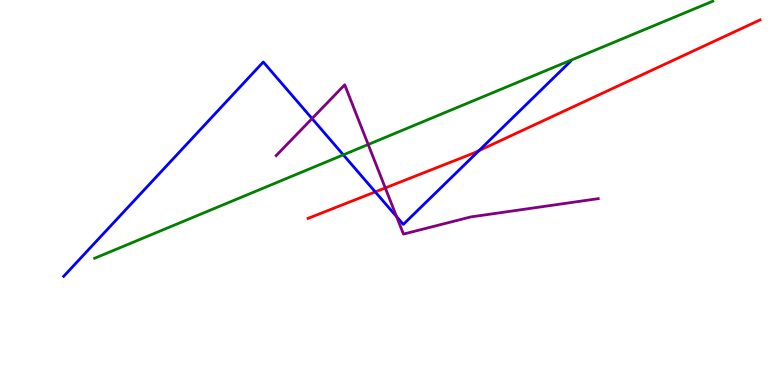[{'lines': ['blue', 'red'], 'intersections': [{'x': 4.84, 'y': 5.02}, {'x': 6.18, 'y': 6.09}]}, {'lines': ['green', 'red'], 'intersections': []}, {'lines': ['purple', 'red'], 'intersections': [{'x': 4.97, 'y': 5.12}]}, {'lines': ['blue', 'green'], 'intersections': [{'x': 4.43, 'y': 5.98}]}, {'lines': ['blue', 'purple'], 'intersections': [{'x': 4.03, 'y': 6.92}, {'x': 5.12, 'y': 4.37}]}, {'lines': ['green', 'purple'], 'intersections': [{'x': 4.75, 'y': 6.25}]}]